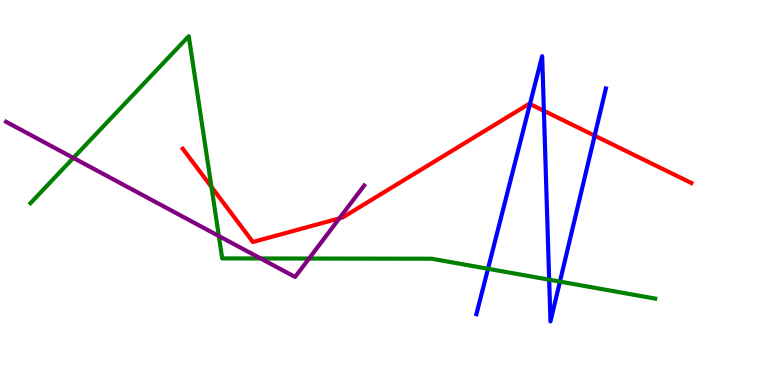[{'lines': ['blue', 'red'], 'intersections': [{'x': 6.84, 'y': 7.3}, {'x': 7.02, 'y': 7.12}, {'x': 7.67, 'y': 6.48}]}, {'lines': ['green', 'red'], 'intersections': [{'x': 2.73, 'y': 5.15}]}, {'lines': ['purple', 'red'], 'intersections': [{'x': 4.38, 'y': 4.33}]}, {'lines': ['blue', 'green'], 'intersections': [{'x': 6.3, 'y': 3.02}, {'x': 7.09, 'y': 2.74}, {'x': 7.22, 'y': 2.69}]}, {'lines': ['blue', 'purple'], 'intersections': []}, {'lines': ['green', 'purple'], 'intersections': [{'x': 0.947, 'y': 5.9}, {'x': 2.82, 'y': 3.87}, {'x': 3.36, 'y': 3.29}, {'x': 3.99, 'y': 3.28}]}]